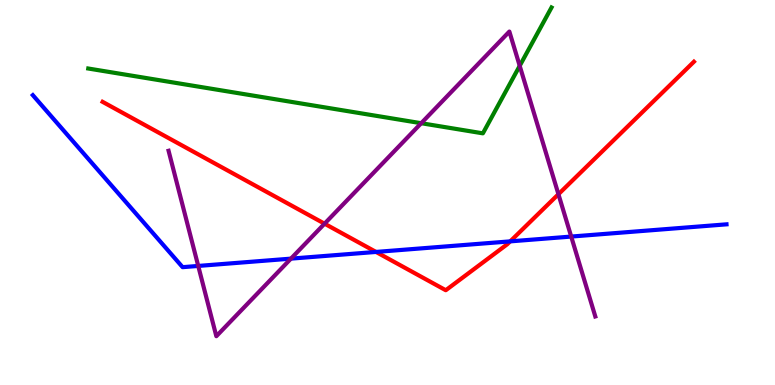[{'lines': ['blue', 'red'], 'intersections': [{'x': 4.85, 'y': 3.46}, {'x': 6.58, 'y': 3.73}]}, {'lines': ['green', 'red'], 'intersections': []}, {'lines': ['purple', 'red'], 'intersections': [{'x': 4.19, 'y': 4.19}, {'x': 7.21, 'y': 4.96}]}, {'lines': ['blue', 'green'], 'intersections': []}, {'lines': ['blue', 'purple'], 'intersections': [{'x': 2.56, 'y': 3.09}, {'x': 3.75, 'y': 3.28}, {'x': 7.37, 'y': 3.86}]}, {'lines': ['green', 'purple'], 'intersections': [{'x': 5.43, 'y': 6.8}, {'x': 6.71, 'y': 8.29}]}]